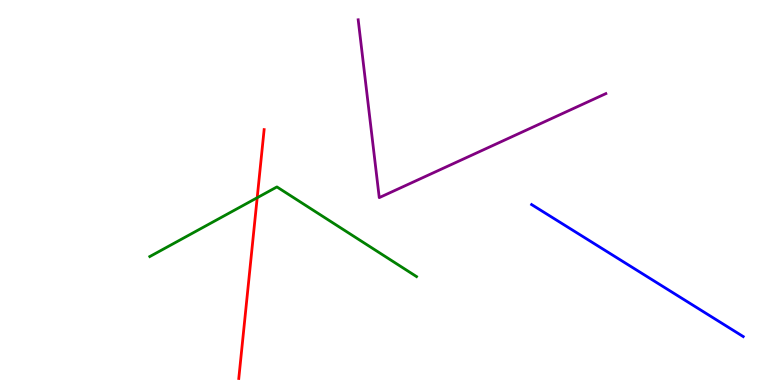[{'lines': ['blue', 'red'], 'intersections': []}, {'lines': ['green', 'red'], 'intersections': [{'x': 3.32, 'y': 4.86}]}, {'lines': ['purple', 'red'], 'intersections': []}, {'lines': ['blue', 'green'], 'intersections': []}, {'lines': ['blue', 'purple'], 'intersections': []}, {'lines': ['green', 'purple'], 'intersections': []}]